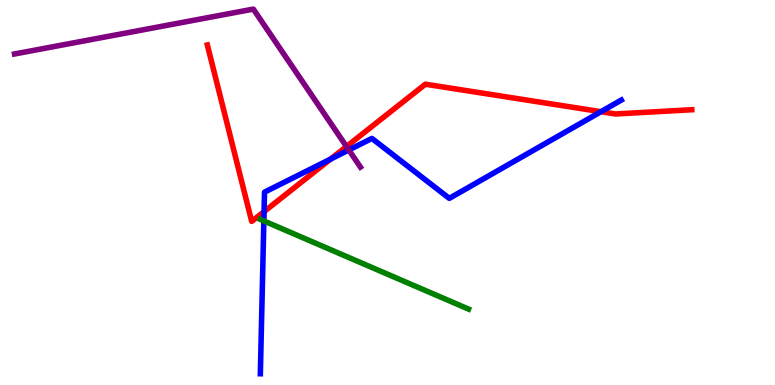[{'lines': ['blue', 'red'], 'intersections': [{'x': 3.41, 'y': 4.5}, {'x': 4.26, 'y': 5.87}, {'x': 7.75, 'y': 7.1}]}, {'lines': ['green', 'red'], 'intersections': []}, {'lines': ['purple', 'red'], 'intersections': [{'x': 4.47, 'y': 6.19}]}, {'lines': ['blue', 'green'], 'intersections': [{'x': 3.4, 'y': 4.26}]}, {'lines': ['blue', 'purple'], 'intersections': [{'x': 4.5, 'y': 6.1}]}, {'lines': ['green', 'purple'], 'intersections': []}]